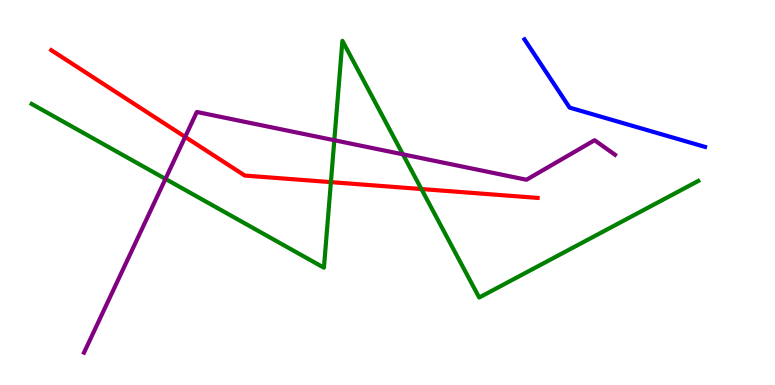[{'lines': ['blue', 'red'], 'intersections': []}, {'lines': ['green', 'red'], 'intersections': [{'x': 4.27, 'y': 5.27}, {'x': 5.44, 'y': 5.09}]}, {'lines': ['purple', 'red'], 'intersections': [{'x': 2.39, 'y': 6.44}]}, {'lines': ['blue', 'green'], 'intersections': []}, {'lines': ['blue', 'purple'], 'intersections': []}, {'lines': ['green', 'purple'], 'intersections': [{'x': 2.13, 'y': 5.35}, {'x': 4.31, 'y': 6.36}, {'x': 5.2, 'y': 5.99}]}]